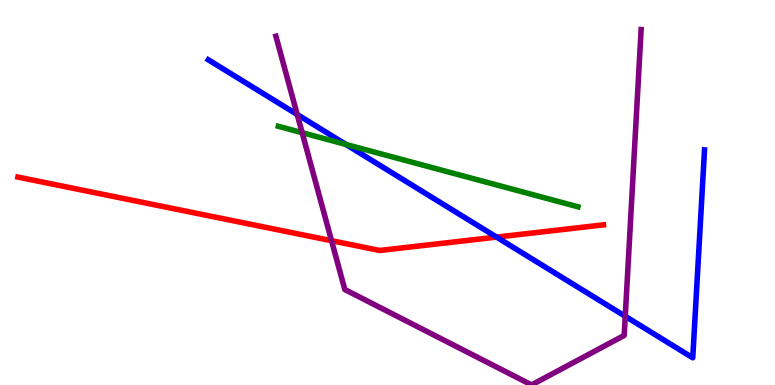[{'lines': ['blue', 'red'], 'intersections': [{'x': 6.41, 'y': 3.84}]}, {'lines': ['green', 'red'], 'intersections': []}, {'lines': ['purple', 'red'], 'intersections': [{'x': 4.28, 'y': 3.75}]}, {'lines': ['blue', 'green'], 'intersections': [{'x': 4.46, 'y': 6.25}]}, {'lines': ['blue', 'purple'], 'intersections': [{'x': 3.83, 'y': 7.03}, {'x': 8.07, 'y': 1.79}]}, {'lines': ['green', 'purple'], 'intersections': [{'x': 3.9, 'y': 6.55}]}]